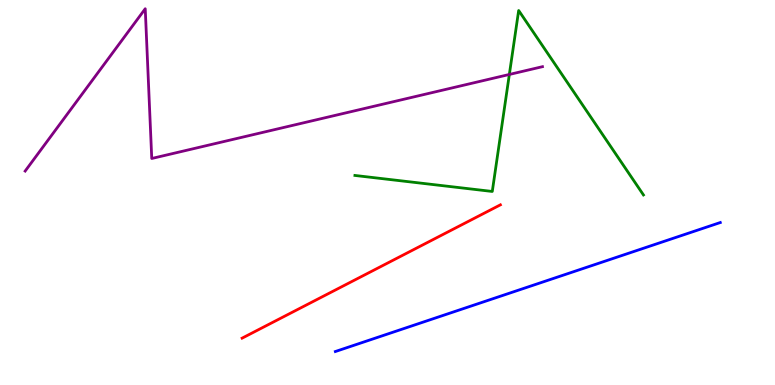[{'lines': ['blue', 'red'], 'intersections': []}, {'lines': ['green', 'red'], 'intersections': []}, {'lines': ['purple', 'red'], 'intersections': []}, {'lines': ['blue', 'green'], 'intersections': []}, {'lines': ['blue', 'purple'], 'intersections': []}, {'lines': ['green', 'purple'], 'intersections': [{'x': 6.57, 'y': 8.07}]}]